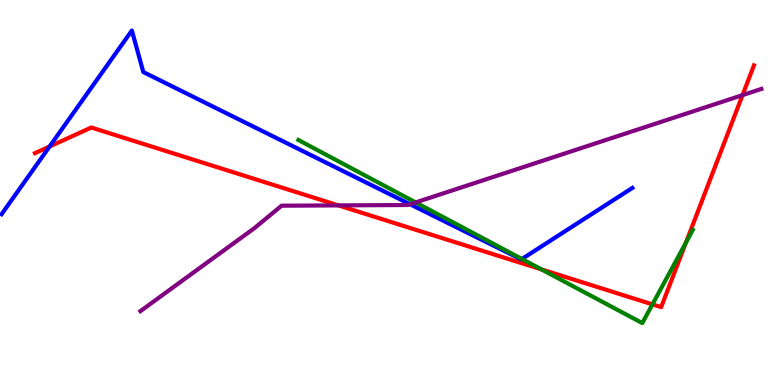[{'lines': ['blue', 'red'], 'intersections': [{'x': 0.64, 'y': 6.2}]}, {'lines': ['green', 'red'], 'intersections': [{'x': 6.99, 'y': 3.0}, {'x': 8.42, 'y': 2.09}, {'x': 8.85, 'y': 3.7}]}, {'lines': ['purple', 'red'], 'intersections': [{'x': 4.37, 'y': 4.67}, {'x': 9.58, 'y': 7.53}]}, {'lines': ['blue', 'green'], 'intersections': [{'x': 6.73, 'y': 3.27}]}, {'lines': ['blue', 'purple'], 'intersections': [{'x': 5.29, 'y': 4.69}]}, {'lines': ['green', 'purple'], 'intersections': [{'x': 5.36, 'y': 4.74}]}]